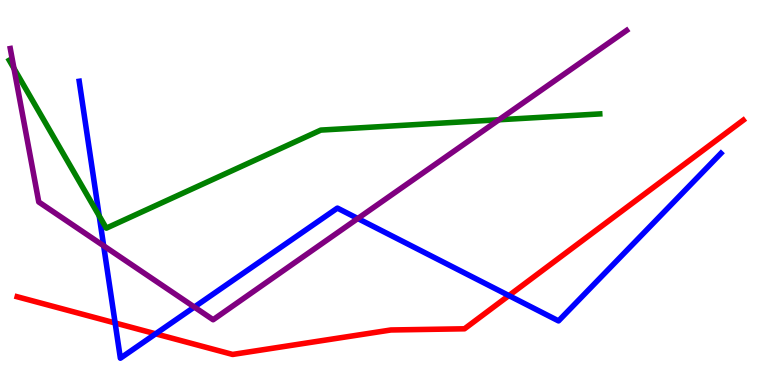[{'lines': ['blue', 'red'], 'intersections': [{'x': 1.49, 'y': 1.61}, {'x': 2.01, 'y': 1.33}, {'x': 6.57, 'y': 2.32}]}, {'lines': ['green', 'red'], 'intersections': []}, {'lines': ['purple', 'red'], 'intersections': []}, {'lines': ['blue', 'green'], 'intersections': [{'x': 1.28, 'y': 4.39}]}, {'lines': ['blue', 'purple'], 'intersections': [{'x': 1.34, 'y': 3.62}, {'x': 2.51, 'y': 2.02}, {'x': 4.62, 'y': 4.32}]}, {'lines': ['green', 'purple'], 'intersections': [{'x': 0.18, 'y': 8.22}, {'x': 6.44, 'y': 6.89}]}]